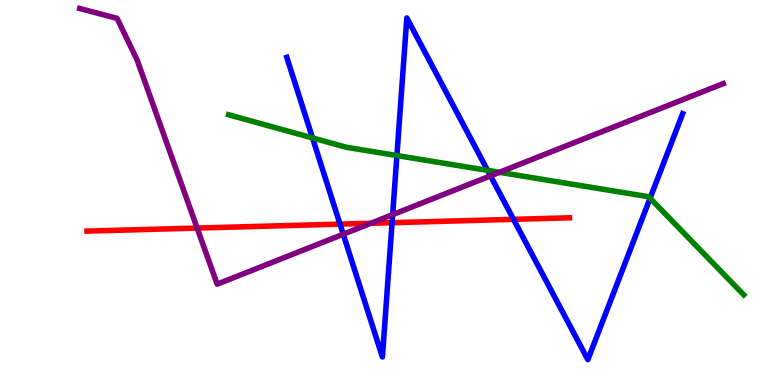[{'lines': ['blue', 'red'], 'intersections': [{'x': 4.39, 'y': 4.18}, {'x': 5.06, 'y': 4.22}, {'x': 6.63, 'y': 4.3}]}, {'lines': ['green', 'red'], 'intersections': []}, {'lines': ['purple', 'red'], 'intersections': [{'x': 2.54, 'y': 4.08}, {'x': 4.79, 'y': 4.2}]}, {'lines': ['blue', 'green'], 'intersections': [{'x': 4.03, 'y': 6.42}, {'x': 5.12, 'y': 5.96}, {'x': 6.29, 'y': 5.57}, {'x': 8.39, 'y': 4.85}]}, {'lines': ['blue', 'purple'], 'intersections': [{'x': 4.43, 'y': 3.92}, {'x': 5.07, 'y': 4.43}, {'x': 6.33, 'y': 5.43}]}, {'lines': ['green', 'purple'], 'intersections': [{'x': 6.44, 'y': 5.52}]}]